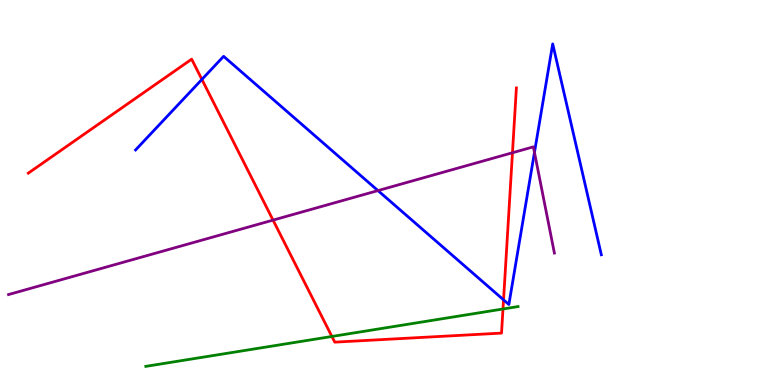[{'lines': ['blue', 'red'], 'intersections': [{'x': 2.61, 'y': 7.94}, {'x': 6.5, 'y': 2.21}]}, {'lines': ['green', 'red'], 'intersections': [{'x': 4.28, 'y': 1.26}, {'x': 6.49, 'y': 1.97}]}, {'lines': ['purple', 'red'], 'intersections': [{'x': 3.52, 'y': 4.28}, {'x': 6.61, 'y': 6.03}]}, {'lines': ['blue', 'green'], 'intersections': []}, {'lines': ['blue', 'purple'], 'intersections': [{'x': 4.88, 'y': 5.05}, {'x': 6.9, 'y': 6.04}]}, {'lines': ['green', 'purple'], 'intersections': []}]